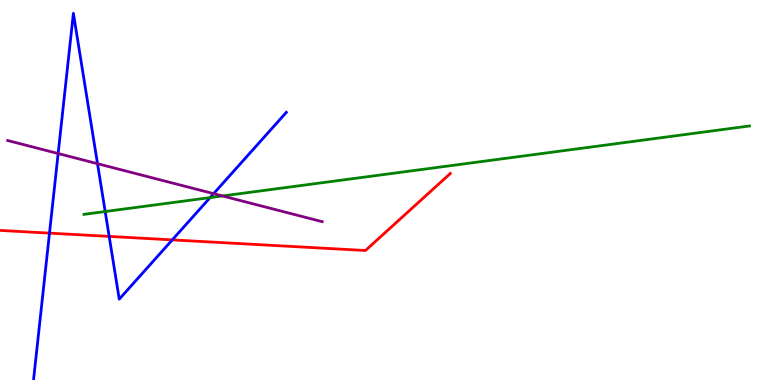[{'lines': ['blue', 'red'], 'intersections': [{'x': 0.639, 'y': 3.94}, {'x': 1.41, 'y': 3.86}, {'x': 2.22, 'y': 3.77}]}, {'lines': ['green', 'red'], 'intersections': []}, {'lines': ['purple', 'red'], 'intersections': []}, {'lines': ['blue', 'green'], 'intersections': [{'x': 1.36, 'y': 4.51}, {'x': 2.71, 'y': 4.87}]}, {'lines': ['blue', 'purple'], 'intersections': [{'x': 0.75, 'y': 6.01}, {'x': 1.26, 'y': 5.75}, {'x': 2.76, 'y': 4.97}]}, {'lines': ['green', 'purple'], 'intersections': [{'x': 2.87, 'y': 4.91}]}]